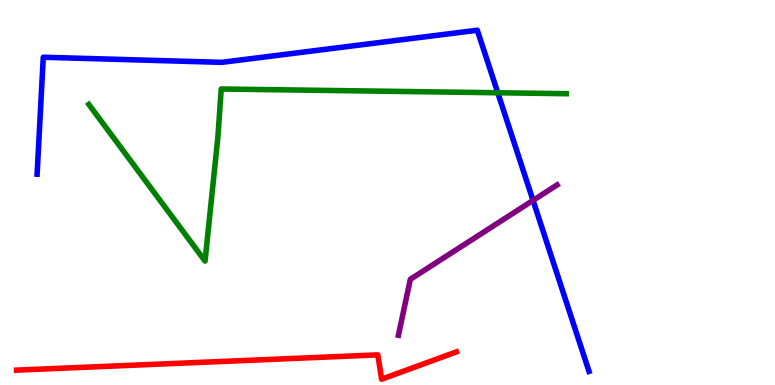[{'lines': ['blue', 'red'], 'intersections': []}, {'lines': ['green', 'red'], 'intersections': []}, {'lines': ['purple', 'red'], 'intersections': []}, {'lines': ['blue', 'green'], 'intersections': [{'x': 6.42, 'y': 7.59}]}, {'lines': ['blue', 'purple'], 'intersections': [{'x': 6.88, 'y': 4.79}]}, {'lines': ['green', 'purple'], 'intersections': []}]